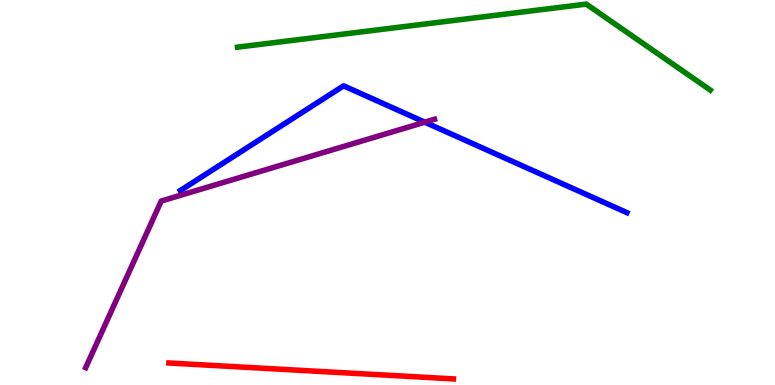[{'lines': ['blue', 'red'], 'intersections': []}, {'lines': ['green', 'red'], 'intersections': []}, {'lines': ['purple', 'red'], 'intersections': []}, {'lines': ['blue', 'green'], 'intersections': []}, {'lines': ['blue', 'purple'], 'intersections': [{'x': 5.48, 'y': 6.83}]}, {'lines': ['green', 'purple'], 'intersections': []}]